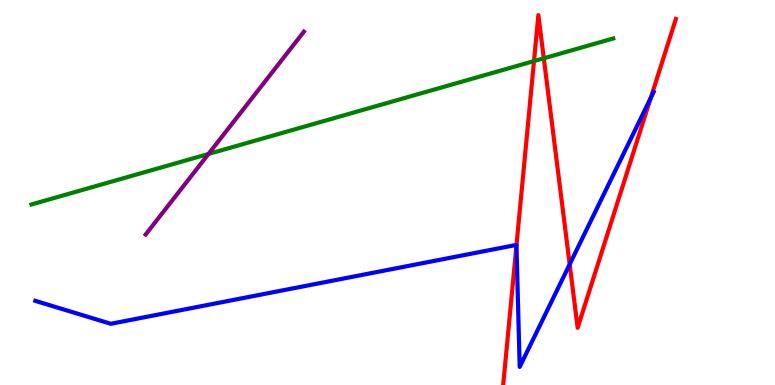[{'lines': ['blue', 'red'], 'intersections': [{'x': 6.66, 'y': 3.63}, {'x': 7.35, 'y': 3.13}, {'x': 8.4, 'y': 7.46}]}, {'lines': ['green', 'red'], 'intersections': [{'x': 6.89, 'y': 8.41}, {'x': 7.02, 'y': 8.49}]}, {'lines': ['purple', 'red'], 'intersections': []}, {'lines': ['blue', 'green'], 'intersections': []}, {'lines': ['blue', 'purple'], 'intersections': []}, {'lines': ['green', 'purple'], 'intersections': [{'x': 2.69, 'y': 6.0}]}]